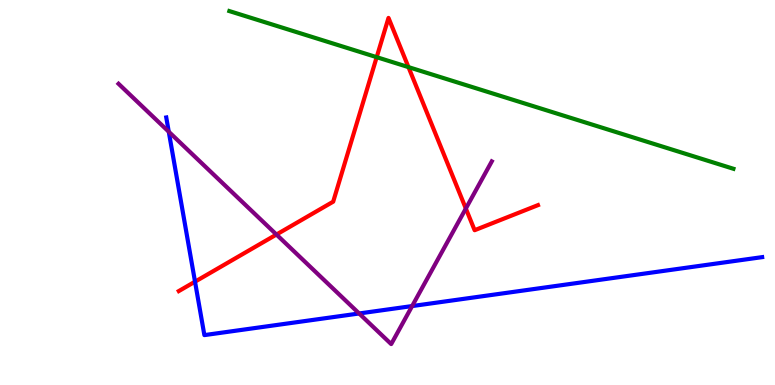[{'lines': ['blue', 'red'], 'intersections': [{'x': 2.52, 'y': 2.68}]}, {'lines': ['green', 'red'], 'intersections': [{'x': 4.86, 'y': 8.52}, {'x': 5.27, 'y': 8.26}]}, {'lines': ['purple', 'red'], 'intersections': [{'x': 3.57, 'y': 3.91}, {'x': 6.01, 'y': 4.58}]}, {'lines': ['blue', 'green'], 'intersections': []}, {'lines': ['blue', 'purple'], 'intersections': [{'x': 2.18, 'y': 6.58}, {'x': 4.63, 'y': 1.86}, {'x': 5.32, 'y': 2.05}]}, {'lines': ['green', 'purple'], 'intersections': []}]